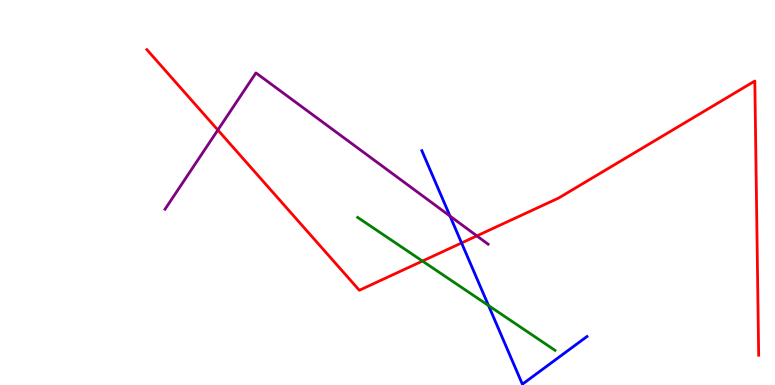[{'lines': ['blue', 'red'], 'intersections': [{'x': 5.96, 'y': 3.69}]}, {'lines': ['green', 'red'], 'intersections': [{'x': 5.45, 'y': 3.22}]}, {'lines': ['purple', 'red'], 'intersections': [{'x': 2.81, 'y': 6.62}, {'x': 6.15, 'y': 3.87}]}, {'lines': ['blue', 'green'], 'intersections': [{'x': 6.3, 'y': 2.06}]}, {'lines': ['blue', 'purple'], 'intersections': [{'x': 5.81, 'y': 4.39}]}, {'lines': ['green', 'purple'], 'intersections': []}]